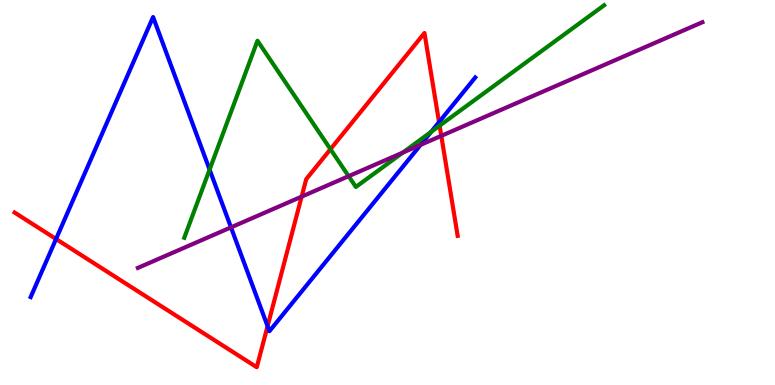[{'lines': ['blue', 'red'], 'intersections': [{'x': 0.723, 'y': 3.79}, {'x': 3.45, 'y': 1.53}, {'x': 5.67, 'y': 6.83}]}, {'lines': ['green', 'red'], 'intersections': [{'x': 4.26, 'y': 6.12}, {'x': 5.67, 'y': 6.74}]}, {'lines': ['purple', 'red'], 'intersections': [{'x': 3.89, 'y': 4.89}, {'x': 5.69, 'y': 6.47}]}, {'lines': ['blue', 'green'], 'intersections': [{'x': 2.7, 'y': 5.59}, {'x': 5.56, 'y': 6.58}]}, {'lines': ['blue', 'purple'], 'intersections': [{'x': 2.98, 'y': 4.09}, {'x': 5.43, 'y': 6.24}]}, {'lines': ['green', 'purple'], 'intersections': [{'x': 4.5, 'y': 5.42}, {'x': 5.2, 'y': 6.04}]}]